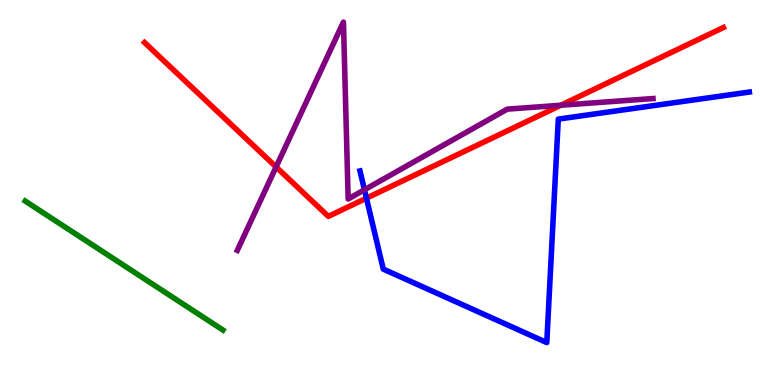[{'lines': ['blue', 'red'], 'intersections': [{'x': 4.73, 'y': 4.85}]}, {'lines': ['green', 'red'], 'intersections': []}, {'lines': ['purple', 'red'], 'intersections': [{'x': 3.56, 'y': 5.66}, {'x': 7.24, 'y': 7.27}]}, {'lines': ['blue', 'green'], 'intersections': []}, {'lines': ['blue', 'purple'], 'intersections': [{'x': 4.7, 'y': 5.07}]}, {'lines': ['green', 'purple'], 'intersections': []}]